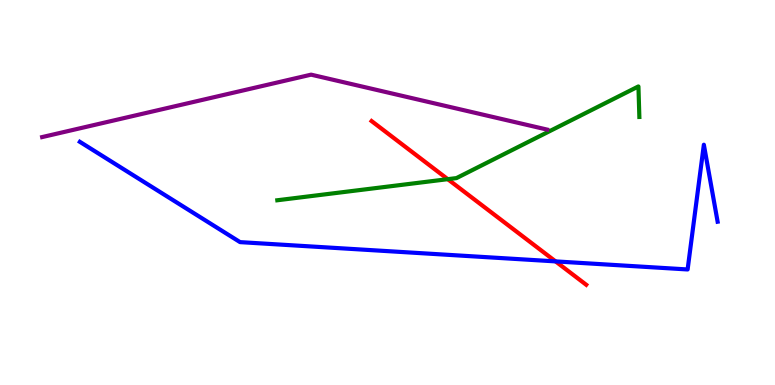[{'lines': ['blue', 'red'], 'intersections': [{'x': 7.17, 'y': 3.21}]}, {'lines': ['green', 'red'], 'intersections': [{'x': 5.78, 'y': 5.35}]}, {'lines': ['purple', 'red'], 'intersections': []}, {'lines': ['blue', 'green'], 'intersections': []}, {'lines': ['blue', 'purple'], 'intersections': []}, {'lines': ['green', 'purple'], 'intersections': []}]